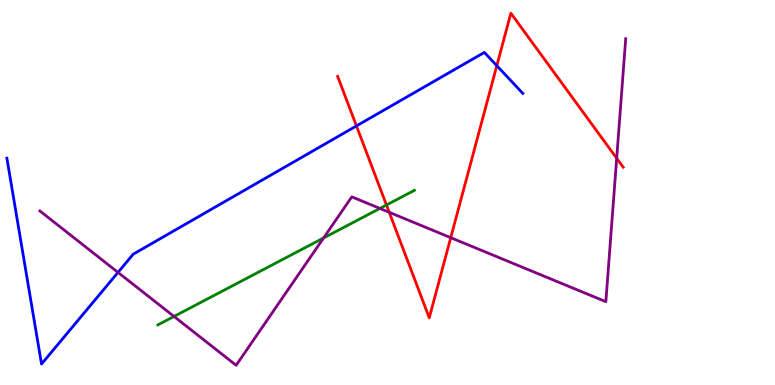[{'lines': ['blue', 'red'], 'intersections': [{'x': 4.6, 'y': 6.73}, {'x': 6.41, 'y': 8.29}]}, {'lines': ['green', 'red'], 'intersections': [{'x': 4.99, 'y': 4.68}]}, {'lines': ['purple', 'red'], 'intersections': [{'x': 5.02, 'y': 4.49}, {'x': 5.82, 'y': 3.83}, {'x': 7.96, 'y': 5.89}]}, {'lines': ['blue', 'green'], 'intersections': []}, {'lines': ['blue', 'purple'], 'intersections': [{'x': 1.52, 'y': 2.92}]}, {'lines': ['green', 'purple'], 'intersections': [{'x': 2.25, 'y': 1.78}, {'x': 4.17, 'y': 3.82}, {'x': 4.9, 'y': 4.59}]}]